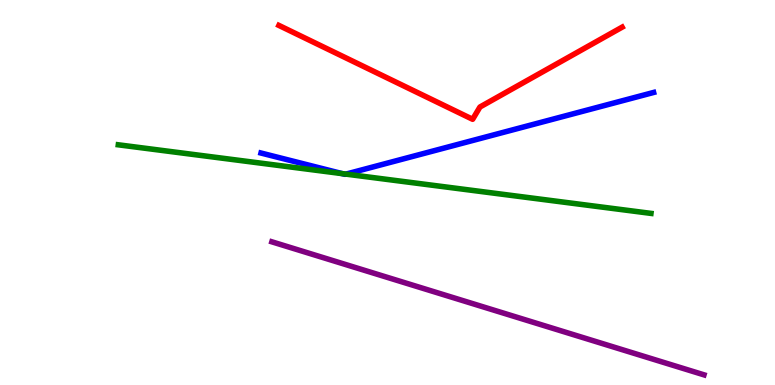[{'lines': ['blue', 'red'], 'intersections': []}, {'lines': ['green', 'red'], 'intersections': []}, {'lines': ['purple', 'red'], 'intersections': []}, {'lines': ['blue', 'green'], 'intersections': [{'x': 4.42, 'y': 5.49}, {'x': 4.46, 'y': 5.48}]}, {'lines': ['blue', 'purple'], 'intersections': []}, {'lines': ['green', 'purple'], 'intersections': []}]